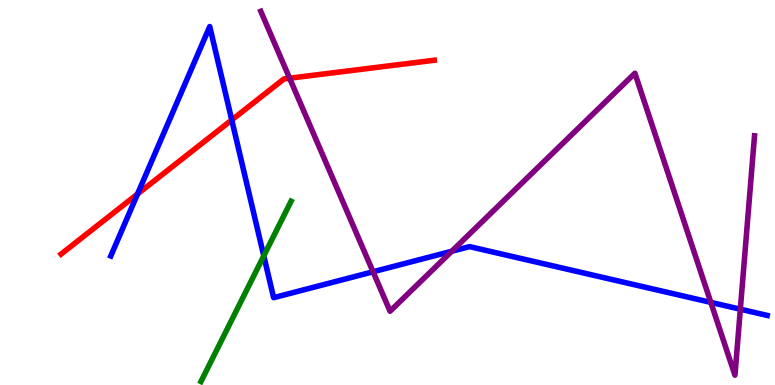[{'lines': ['blue', 'red'], 'intersections': [{'x': 1.77, 'y': 4.96}, {'x': 2.99, 'y': 6.88}]}, {'lines': ['green', 'red'], 'intersections': []}, {'lines': ['purple', 'red'], 'intersections': [{'x': 3.74, 'y': 7.97}]}, {'lines': ['blue', 'green'], 'intersections': [{'x': 3.4, 'y': 3.35}]}, {'lines': ['blue', 'purple'], 'intersections': [{'x': 4.81, 'y': 2.94}, {'x': 5.83, 'y': 3.47}, {'x': 9.17, 'y': 2.15}, {'x': 9.55, 'y': 1.97}]}, {'lines': ['green', 'purple'], 'intersections': []}]